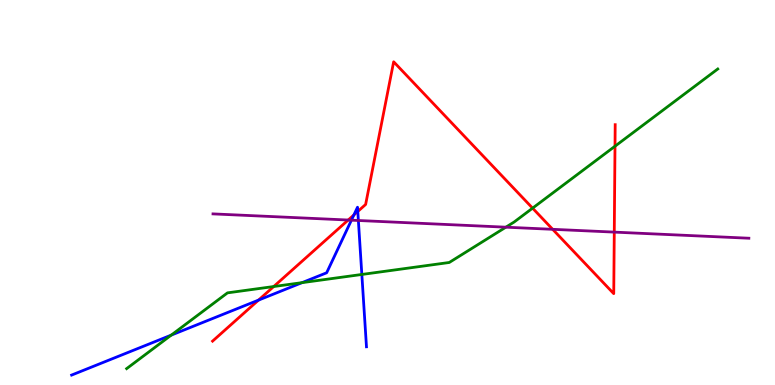[{'lines': ['blue', 'red'], 'intersections': [{'x': 3.34, 'y': 2.2}, {'x': 4.57, 'y': 4.42}, {'x': 4.62, 'y': 4.51}]}, {'lines': ['green', 'red'], 'intersections': [{'x': 3.53, 'y': 2.56}, {'x': 6.87, 'y': 4.59}, {'x': 7.94, 'y': 6.2}]}, {'lines': ['purple', 'red'], 'intersections': [{'x': 4.49, 'y': 4.28}, {'x': 7.13, 'y': 4.04}, {'x': 7.93, 'y': 3.97}]}, {'lines': ['blue', 'green'], 'intersections': [{'x': 2.21, 'y': 1.3}, {'x': 3.9, 'y': 2.66}, {'x': 4.67, 'y': 2.87}]}, {'lines': ['blue', 'purple'], 'intersections': [{'x': 4.53, 'y': 4.28}, {'x': 4.62, 'y': 4.27}]}, {'lines': ['green', 'purple'], 'intersections': [{'x': 6.53, 'y': 4.1}]}]